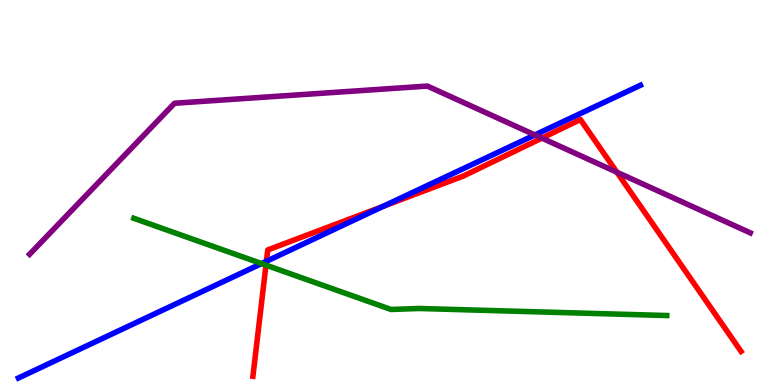[{'lines': ['blue', 'red'], 'intersections': [{'x': 3.44, 'y': 3.21}, {'x': 4.94, 'y': 4.64}]}, {'lines': ['green', 'red'], 'intersections': [{'x': 3.43, 'y': 3.11}]}, {'lines': ['purple', 'red'], 'intersections': [{'x': 6.99, 'y': 6.41}, {'x': 7.96, 'y': 5.53}]}, {'lines': ['blue', 'green'], 'intersections': [{'x': 3.37, 'y': 3.15}]}, {'lines': ['blue', 'purple'], 'intersections': [{'x': 6.9, 'y': 6.49}]}, {'lines': ['green', 'purple'], 'intersections': []}]